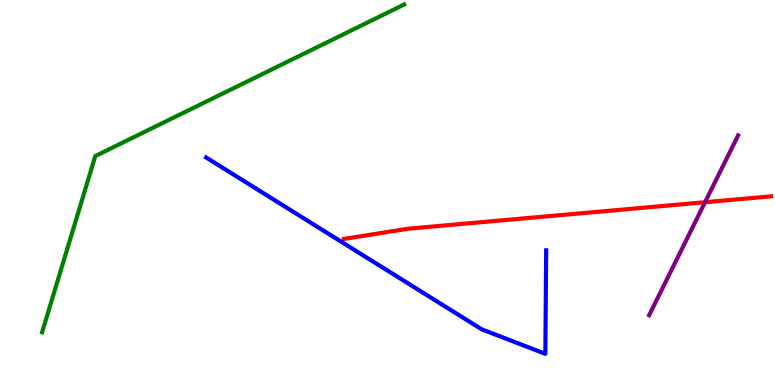[{'lines': ['blue', 'red'], 'intersections': []}, {'lines': ['green', 'red'], 'intersections': []}, {'lines': ['purple', 'red'], 'intersections': [{'x': 9.1, 'y': 4.75}]}, {'lines': ['blue', 'green'], 'intersections': []}, {'lines': ['blue', 'purple'], 'intersections': []}, {'lines': ['green', 'purple'], 'intersections': []}]